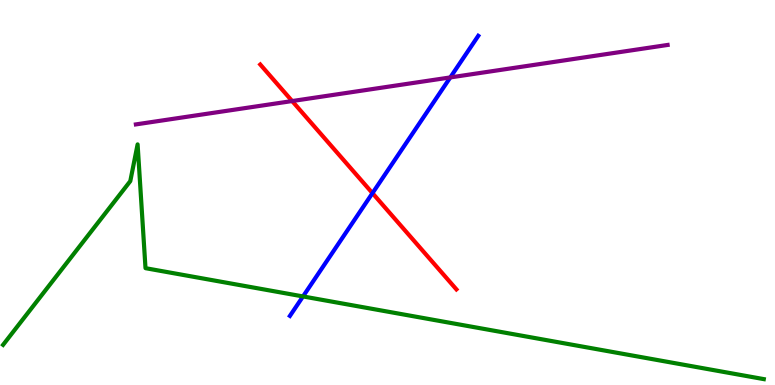[{'lines': ['blue', 'red'], 'intersections': [{'x': 4.81, 'y': 4.98}]}, {'lines': ['green', 'red'], 'intersections': []}, {'lines': ['purple', 'red'], 'intersections': [{'x': 3.77, 'y': 7.38}]}, {'lines': ['blue', 'green'], 'intersections': [{'x': 3.91, 'y': 2.3}]}, {'lines': ['blue', 'purple'], 'intersections': [{'x': 5.81, 'y': 7.99}]}, {'lines': ['green', 'purple'], 'intersections': []}]